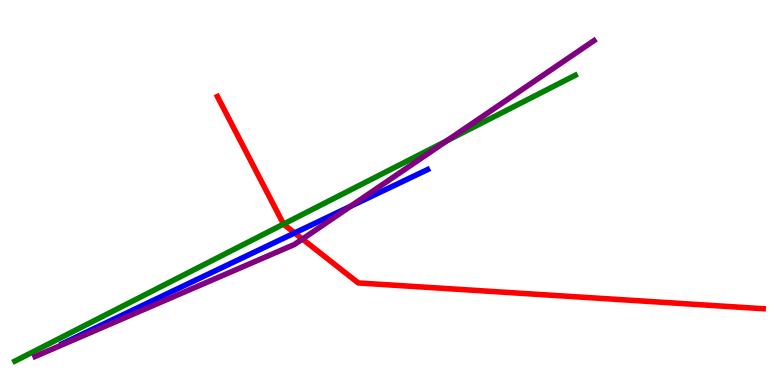[{'lines': ['blue', 'red'], 'intersections': [{'x': 3.8, 'y': 3.95}]}, {'lines': ['green', 'red'], 'intersections': [{'x': 3.66, 'y': 4.18}]}, {'lines': ['purple', 'red'], 'intersections': [{'x': 3.9, 'y': 3.79}]}, {'lines': ['blue', 'green'], 'intersections': []}, {'lines': ['blue', 'purple'], 'intersections': [{'x': 4.52, 'y': 4.64}]}, {'lines': ['green', 'purple'], 'intersections': [{'x': 5.76, 'y': 6.34}]}]